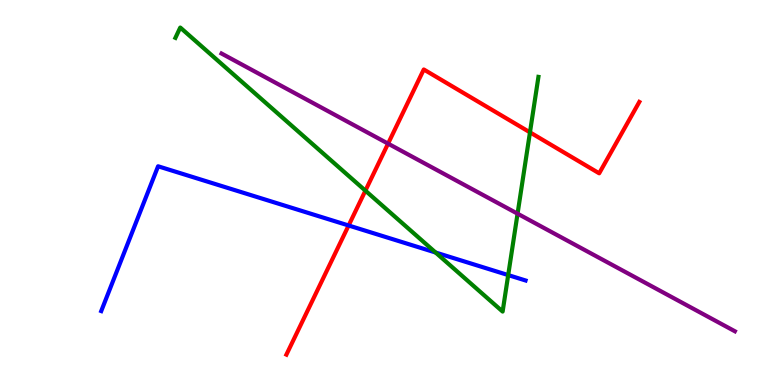[{'lines': ['blue', 'red'], 'intersections': [{'x': 4.5, 'y': 4.14}]}, {'lines': ['green', 'red'], 'intersections': [{'x': 4.71, 'y': 5.05}, {'x': 6.84, 'y': 6.56}]}, {'lines': ['purple', 'red'], 'intersections': [{'x': 5.01, 'y': 6.27}]}, {'lines': ['blue', 'green'], 'intersections': [{'x': 5.62, 'y': 3.44}, {'x': 6.56, 'y': 2.86}]}, {'lines': ['blue', 'purple'], 'intersections': []}, {'lines': ['green', 'purple'], 'intersections': [{'x': 6.68, 'y': 4.45}]}]